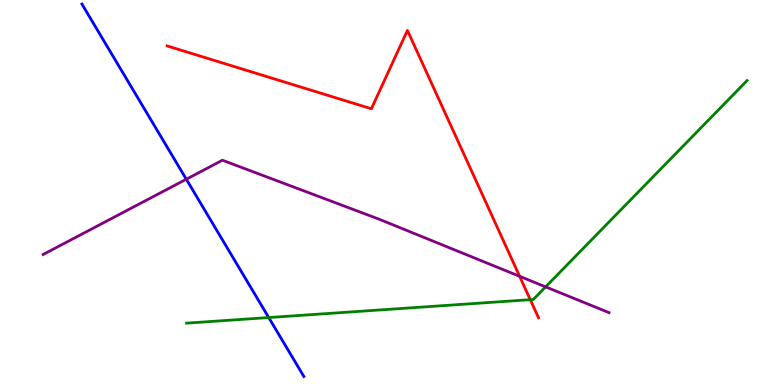[{'lines': ['blue', 'red'], 'intersections': []}, {'lines': ['green', 'red'], 'intersections': [{'x': 6.84, 'y': 2.22}]}, {'lines': ['purple', 'red'], 'intersections': [{'x': 6.7, 'y': 2.82}]}, {'lines': ['blue', 'green'], 'intersections': [{'x': 3.47, 'y': 1.75}]}, {'lines': ['blue', 'purple'], 'intersections': [{'x': 2.4, 'y': 5.34}]}, {'lines': ['green', 'purple'], 'intersections': [{'x': 7.04, 'y': 2.55}]}]